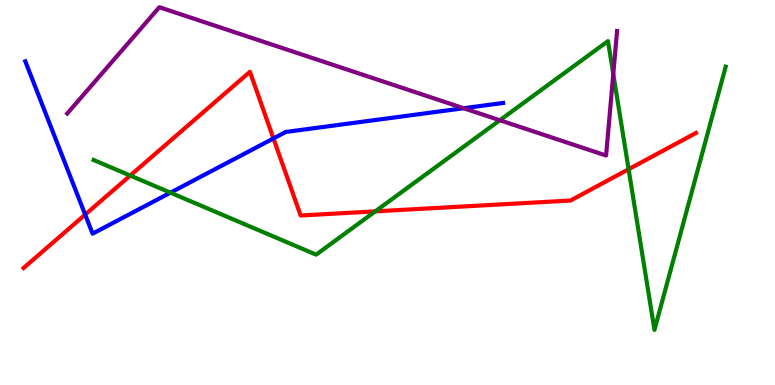[{'lines': ['blue', 'red'], 'intersections': [{'x': 1.1, 'y': 4.43}, {'x': 3.53, 'y': 6.4}]}, {'lines': ['green', 'red'], 'intersections': [{'x': 1.68, 'y': 5.44}, {'x': 4.84, 'y': 4.51}, {'x': 8.11, 'y': 5.6}]}, {'lines': ['purple', 'red'], 'intersections': []}, {'lines': ['blue', 'green'], 'intersections': [{'x': 2.2, 'y': 5.0}]}, {'lines': ['blue', 'purple'], 'intersections': [{'x': 5.98, 'y': 7.19}]}, {'lines': ['green', 'purple'], 'intersections': [{'x': 6.45, 'y': 6.88}, {'x': 7.91, 'y': 8.08}]}]